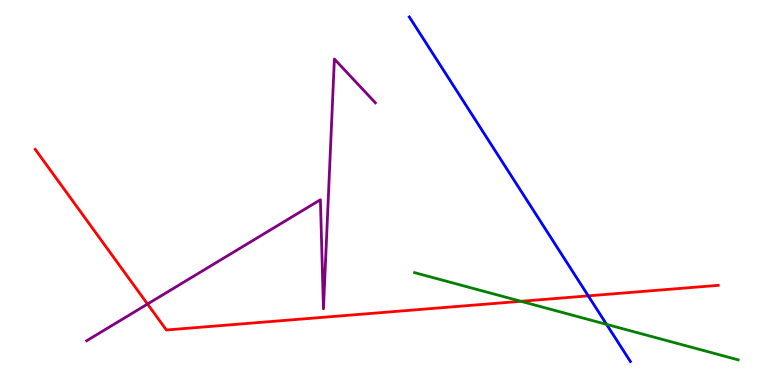[{'lines': ['blue', 'red'], 'intersections': [{'x': 7.59, 'y': 2.32}]}, {'lines': ['green', 'red'], 'intersections': [{'x': 6.72, 'y': 2.17}]}, {'lines': ['purple', 'red'], 'intersections': [{'x': 1.9, 'y': 2.1}]}, {'lines': ['blue', 'green'], 'intersections': [{'x': 7.83, 'y': 1.57}]}, {'lines': ['blue', 'purple'], 'intersections': []}, {'lines': ['green', 'purple'], 'intersections': []}]